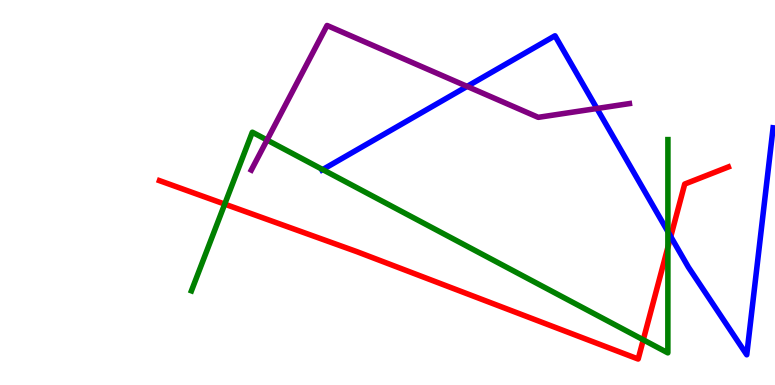[{'lines': ['blue', 'red'], 'intersections': [{'x': 8.65, 'y': 3.86}]}, {'lines': ['green', 'red'], 'intersections': [{'x': 2.9, 'y': 4.7}, {'x': 8.3, 'y': 1.17}, {'x': 8.62, 'y': 3.58}]}, {'lines': ['purple', 'red'], 'intersections': []}, {'lines': ['blue', 'green'], 'intersections': [{'x': 4.16, 'y': 5.6}, {'x': 8.62, 'y': 3.98}]}, {'lines': ['blue', 'purple'], 'intersections': [{'x': 6.03, 'y': 7.76}, {'x': 7.7, 'y': 7.18}]}, {'lines': ['green', 'purple'], 'intersections': [{'x': 3.45, 'y': 6.36}]}]